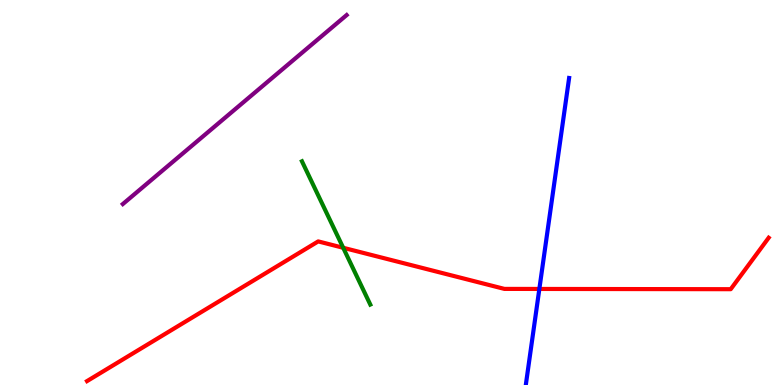[{'lines': ['blue', 'red'], 'intersections': [{'x': 6.96, 'y': 2.49}]}, {'lines': ['green', 'red'], 'intersections': [{'x': 4.43, 'y': 3.56}]}, {'lines': ['purple', 'red'], 'intersections': []}, {'lines': ['blue', 'green'], 'intersections': []}, {'lines': ['blue', 'purple'], 'intersections': []}, {'lines': ['green', 'purple'], 'intersections': []}]